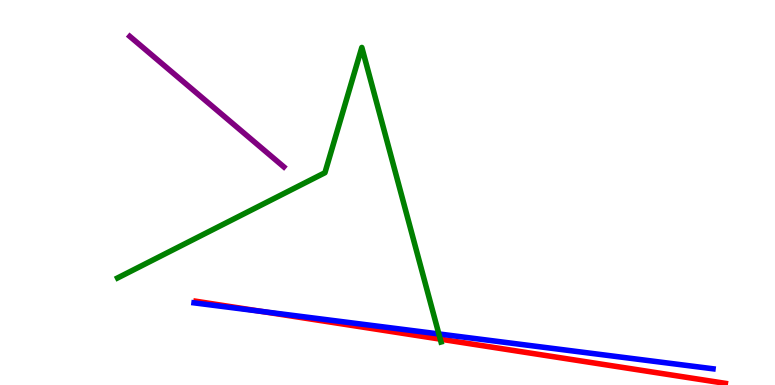[{'lines': ['blue', 'red'], 'intersections': [{'x': 3.37, 'y': 1.91}]}, {'lines': ['green', 'red'], 'intersections': [{'x': 5.68, 'y': 1.19}]}, {'lines': ['purple', 'red'], 'intersections': []}, {'lines': ['blue', 'green'], 'intersections': [{'x': 5.66, 'y': 1.33}]}, {'lines': ['blue', 'purple'], 'intersections': []}, {'lines': ['green', 'purple'], 'intersections': []}]